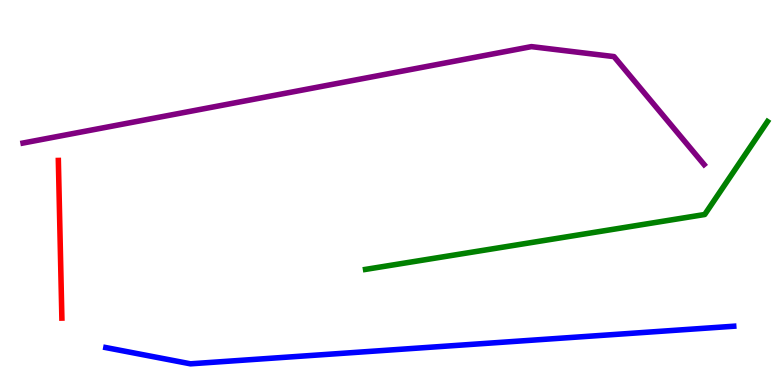[{'lines': ['blue', 'red'], 'intersections': []}, {'lines': ['green', 'red'], 'intersections': []}, {'lines': ['purple', 'red'], 'intersections': []}, {'lines': ['blue', 'green'], 'intersections': []}, {'lines': ['blue', 'purple'], 'intersections': []}, {'lines': ['green', 'purple'], 'intersections': []}]